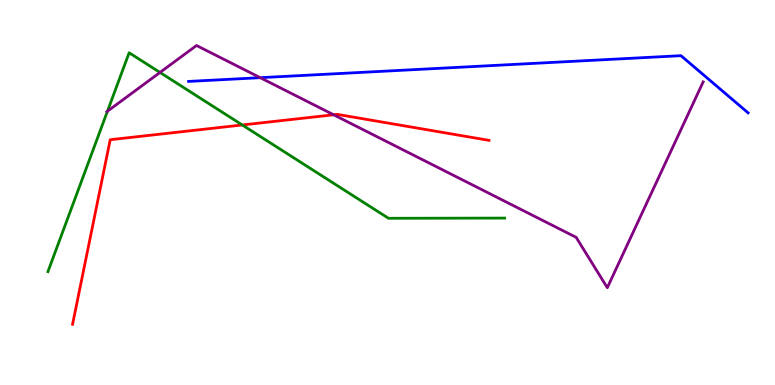[{'lines': ['blue', 'red'], 'intersections': []}, {'lines': ['green', 'red'], 'intersections': [{'x': 3.13, 'y': 6.75}]}, {'lines': ['purple', 'red'], 'intersections': [{'x': 4.31, 'y': 7.02}]}, {'lines': ['blue', 'green'], 'intersections': []}, {'lines': ['blue', 'purple'], 'intersections': [{'x': 3.36, 'y': 7.98}]}, {'lines': ['green', 'purple'], 'intersections': [{'x': 1.39, 'y': 7.11}, {'x': 2.06, 'y': 8.12}]}]